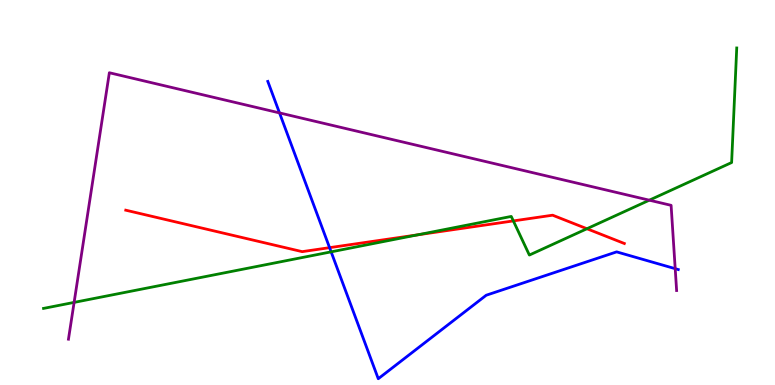[{'lines': ['blue', 'red'], 'intersections': [{'x': 4.25, 'y': 3.57}]}, {'lines': ['green', 'red'], 'intersections': [{'x': 5.39, 'y': 3.9}, {'x': 6.62, 'y': 4.26}, {'x': 7.57, 'y': 4.06}]}, {'lines': ['purple', 'red'], 'intersections': []}, {'lines': ['blue', 'green'], 'intersections': [{'x': 4.27, 'y': 3.46}]}, {'lines': ['blue', 'purple'], 'intersections': [{'x': 3.61, 'y': 7.07}, {'x': 8.71, 'y': 3.02}]}, {'lines': ['green', 'purple'], 'intersections': [{'x': 0.956, 'y': 2.15}, {'x': 8.38, 'y': 4.8}]}]